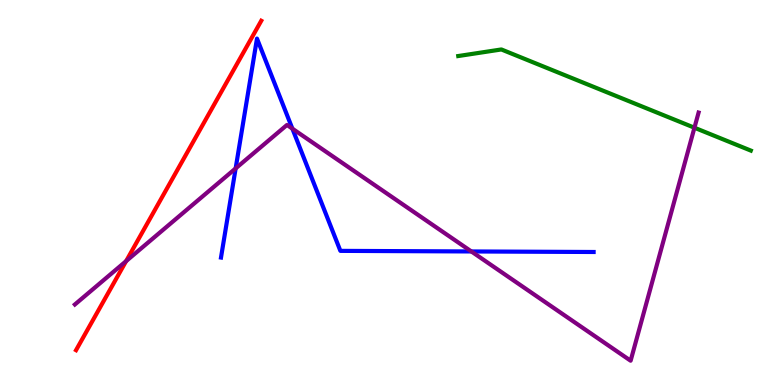[{'lines': ['blue', 'red'], 'intersections': []}, {'lines': ['green', 'red'], 'intersections': []}, {'lines': ['purple', 'red'], 'intersections': [{'x': 1.63, 'y': 3.22}]}, {'lines': ['blue', 'green'], 'intersections': []}, {'lines': ['blue', 'purple'], 'intersections': [{'x': 3.04, 'y': 5.63}, {'x': 3.77, 'y': 6.66}, {'x': 6.08, 'y': 3.47}]}, {'lines': ['green', 'purple'], 'intersections': [{'x': 8.96, 'y': 6.68}]}]